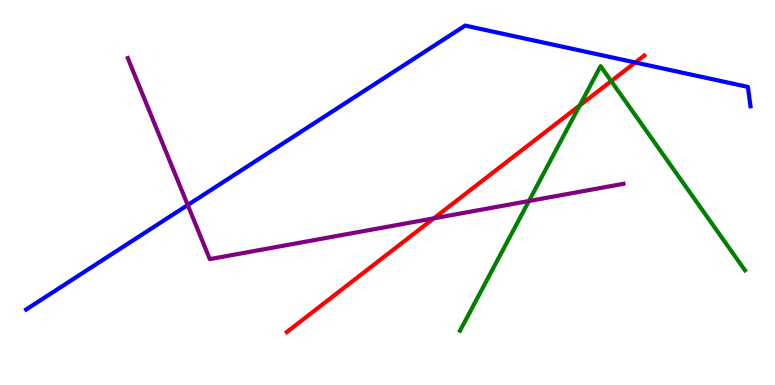[{'lines': ['blue', 'red'], 'intersections': [{'x': 8.2, 'y': 8.38}]}, {'lines': ['green', 'red'], 'intersections': [{'x': 7.48, 'y': 7.26}, {'x': 7.89, 'y': 7.89}]}, {'lines': ['purple', 'red'], 'intersections': [{'x': 5.6, 'y': 4.33}]}, {'lines': ['blue', 'green'], 'intersections': []}, {'lines': ['blue', 'purple'], 'intersections': [{'x': 2.42, 'y': 4.67}]}, {'lines': ['green', 'purple'], 'intersections': [{'x': 6.83, 'y': 4.78}]}]